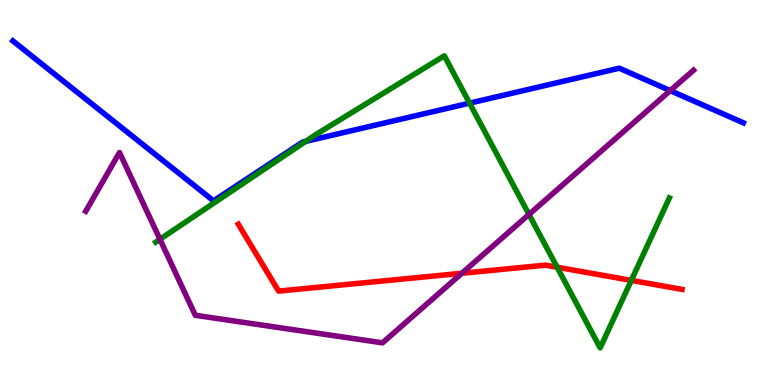[{'lines': ['blue', 'red'], 'intersections': []}, {'lines': ['green', 'red'], 'intersections': [{'x': 7.19, 'y': 3.06}, {'x': 8.15, 'y': 2.72}]}, {'lines': ['purple', 'red'], 'intersections': [{'x': 5.96, 'y': 2.9}]}, {'lines': ['blue', 'green'], 'intersections': [{'x': 3.94, 'y': 6.33}, {'x': 6.06, 'y': 7.32}]}, {'lines': ['blue', 'purple'], 'intersections': [{'x': 8.65, 'y': 7.65}]}, {'lines': ['green', 'purple'], 'intersections': [{'x': 2.06, 'y': 3.79}, {'x': 6.83, 'y': 4.43}]}]